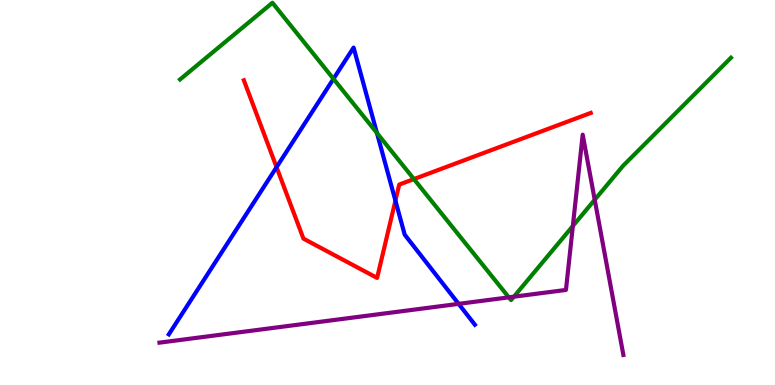[{'lines': ['blue', 'red'], 'intersections': [{'x': 3.57, 'y': 5.66}, {'x': 5.1, 'y': 4.79}]}, {'lines': ['green', 'red'], 'intersections': [{'x': 5.34, 'y': 5.35}]}, {'lines': ['purple', 'red'], 'intersections': []}, {'lines': ['blue', 'green'], 'intersections': [{'x': 4.3, 'y': 7.95}, {'x': 4.86, 'y': 6.55}]}, {'lines': ['blue', 'purple'], 'intersections': [{'x': 5.92, 'y': 2.11}]}, {'lines': ['green', 'purple'], 'intersections': [{'x': 6.57, 'y': 2.28}, {'x': 6.63, 'y': 2.29}, {'x': 7.39, 'y': 4.13}, {'x': 7.67, 'y': 4.81}]}]